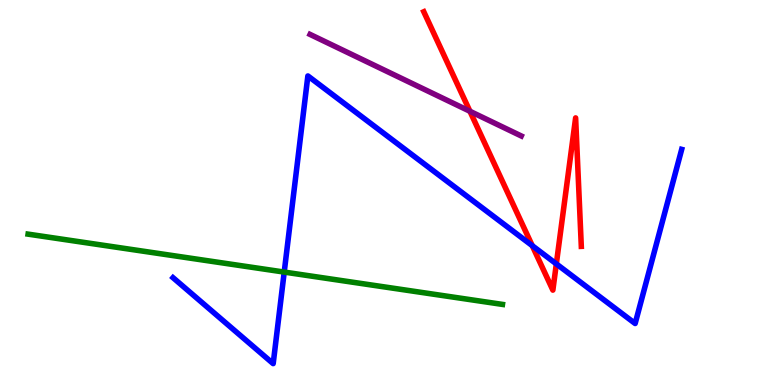[{'lines': ['blue', 'red'], 'intersections': [{'x': 6.87, 'y': 3.62}, {'x': 7.18, 'y': 3.15}]}, {'lines': ['green', 'red'], 'intersections': []}, {'lines': ['purple', 'red'], 'intersections': [{'x': 6.06, 'y': 7.11}]}, {'lines': ['blue', 'green'], 'intersections': [{'x': 3.67, 'y': 2.93}]}, {'lines': ['blue', 'purple'], 'intersections': []}, {'lines': ['green', 'purple'], 'intersections': []}]